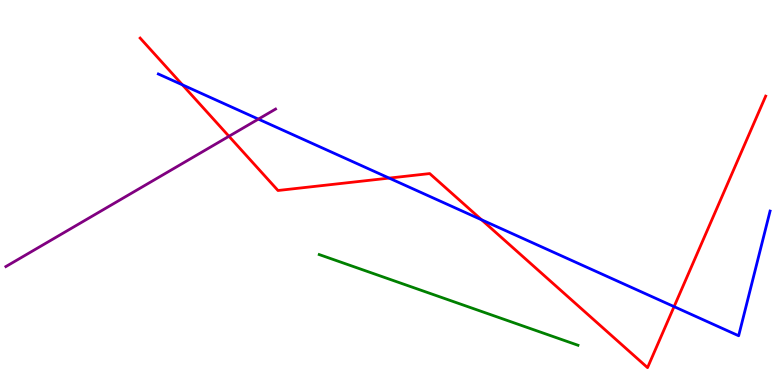[{'lines': ['blue', 'red'], 'intersections': [{'x': 2.35, 'y': 7.8}, {'x': 5.02, 'y': 5.37}, {'x': 6.21, 'y': 4.29}, {'x': 8.7, 'y': 2.04}]}, {'lines': ['green', 'red'], 'intersections': []}, {'lines': ['purple', 'red'], 'intersections': [{'x': 2.95, 'y': 6.46}]}, {'lines': ['blue', 'green'], 'intersections': []}, {'lines': ['blue', 'purple'], 'intersections': [{'x': 3.33, 'y': 6.91}]}, {'lines': ['green', 'purple'], 'intersections': []}]